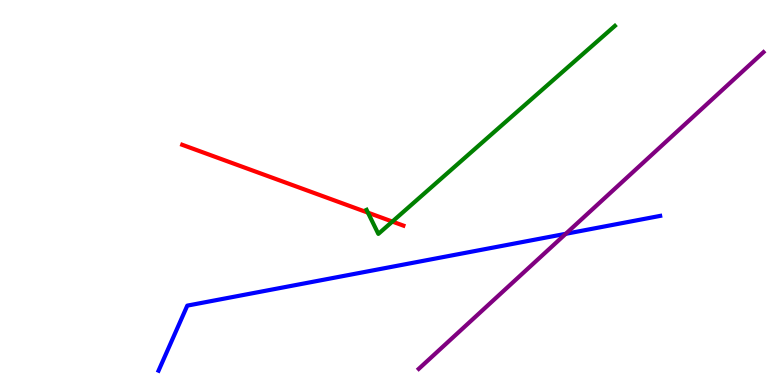[{'lines': ['blue', 'red'], 'intersections': []}, {'lines': ['green', 'red'], 'intersections': [{'x': 4.75, 'y': 4.48}, {'x': 5.06, 'y': 4.24}]}, {'lines': ['purple', 'red'], 'intersections': []}, {'lines': ['blue', 'green'], 'intersections': []}, {'lines': ['blue', 'purple'], 'intersections': [{'x': 7.3, 'y': 3.93}]}, {'lines': ['green', 'purple'], 'intersections': []}]